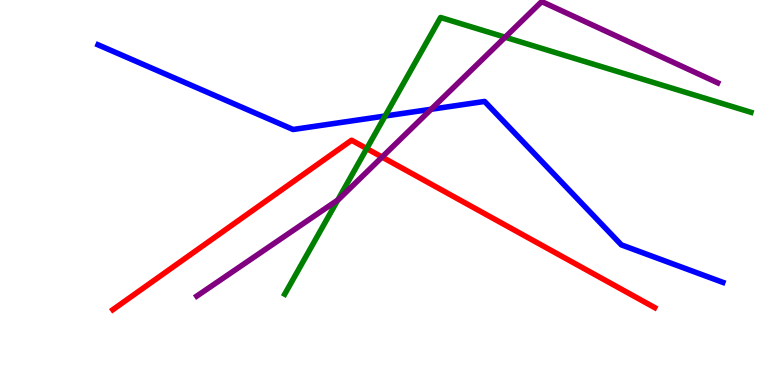[{'lines': ['blue', 'red'], 'intersections': []}, {'lines': ['green', 'red'], 'intersections': [{'x': 4.73, 'y': 6.14}]}, {'lines': ['purple', 'red'], 'intersections': [{'x': 4.93, 'y': 5.92}]}, {'lines': ['blue', 'green'], 'intersections': [{'x': 4.97, 'y': 6.99}]}, {'lines': ['blue', 'purple'], 'intersections': [{'x': 5.56, 'y': 7.16}]}, {'lines': ['green', 'purple'], 'intersections': [{'x': 4.36, 'y': 4.8}, {'x': 6.52, 'y': 9.03}]}]